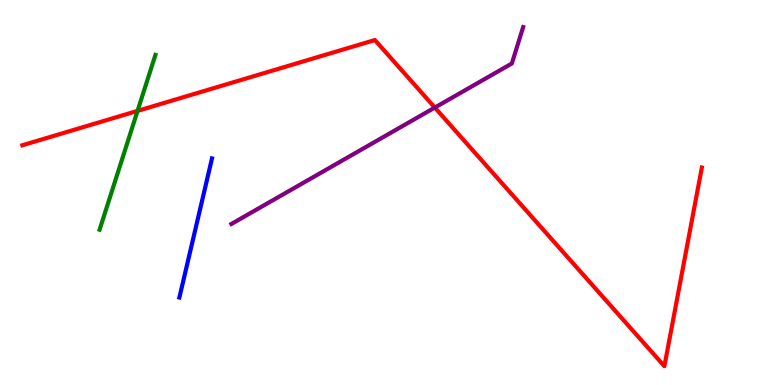[{'lines': ['blue', 'red'], 'intersections': []}, {'lines': ['green', 'red'], 'intersections': [{'x': 1.77, 'y': 7.12}]}, {'lines': ['purple', 'red'], 'intersections': [{'x': 5.61, 'y': 7.21}]}, {'lines': ['blue', 'green'], 'intersections': []}, {'lines': ['blue', 'purple'], 'intersections': []}, {'lines': ['green', 'purple'], 'intersections': []}]